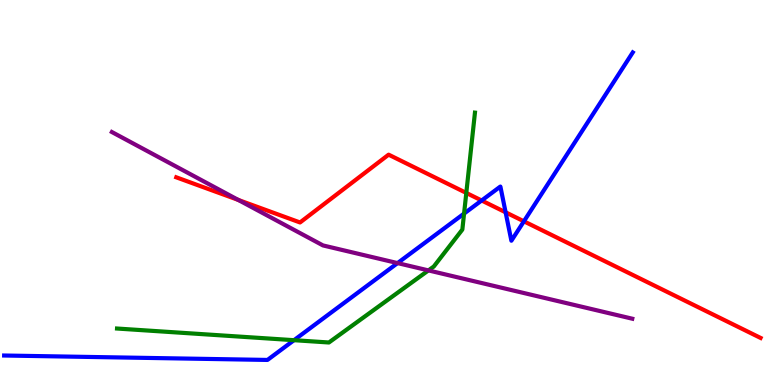[{'lines': ['blue', 'red'], 'intersections': [{'x': 6.21, 'y': 4.79}, {'x': 6.52, 'y': 4.49}, {'x': 6.76, 'y': 4.25}]}, {'lines': ['green', 'red'], 'intersections': [{'x': 6.02, 'y': 4.99}]}, {'lines': ['purple', 'red'], 'intersections': [{'x': 3.08, 'y': 4.81}]}, {'lines': ['blue', 'green'], 'intersections': [{'x': 3.79, 'y': 1.16}, {'x': 5.99, 'y': 4.45}]}, {'lines': ['blue', 'purple'], 'intersections': [{'x': 5.13, 'y': 3.17}]}, {'lines': ['green', 'purple'], 'intersections': [{'x': 5.53, 'y': 2.98}]}]